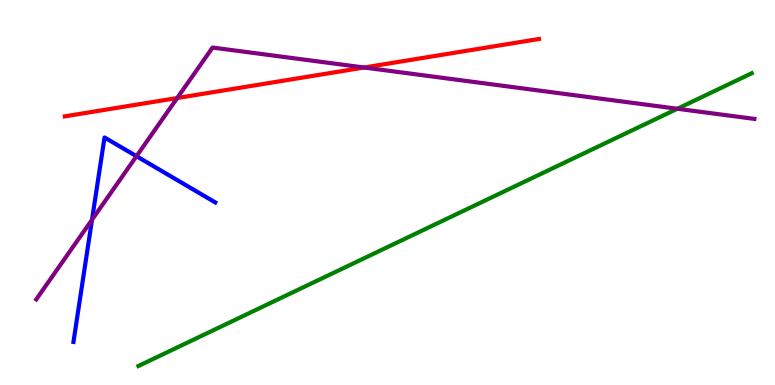[{'lines': ['blue', 'red'], 'intersections': []}, {'lines': ['green', 'red'], 'intersections': []}, {'lines': ['purple', 'red'], 'intersections': [{'x': 2.29, 'y': 7.45}, {'x': 4.7, 'y': 8.25}]}, {'lines': ['blue', 'green'], 'intersections': []}, {'lines': ['blue', 'purple'], 'intersections': [{'x': 1.19, 'y': 4.29}, {'x': 1.76, 'y': 5.94}]}, {'lines': ['green', 'purple'], 'intersections': [{'x': 8.74, 'y': 7.18}]}]